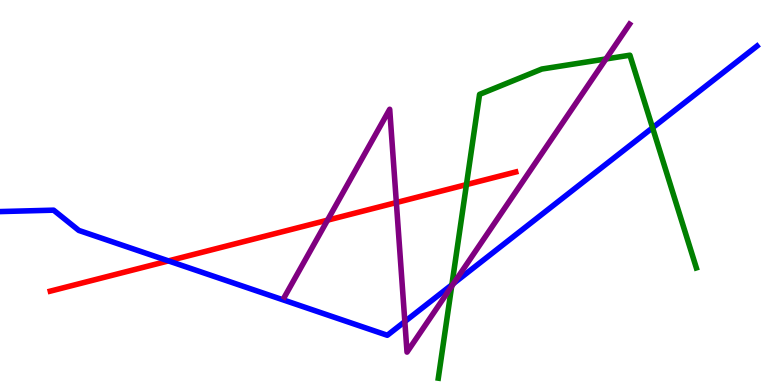[{'lines': ['blue', 'red'], 'intersections': [{'x': 2.17, 'y': 3.22}]}, {'lines': ['green', 'red'], 'intersections': [{'x': 6.02, 'y': 5.21}]}, {'lines': ['purple', 'red'], 'intersections': [{'x': 4.23, 'y': 4.28}, {'x': 5.11, 'y': 4.74}]}, {'lines': ['blue', 'green'], 'intersections': [{'x': 5.83, 'y': 2.6}, {'x': 8.42, 'y': 6.68}]}, {'lines': ['blue', 'purple'], 'intersections': [{'x': 5.22, 'y': 1.65}, {'x': 5.85, 'y': 2.64}]}, {'lines': ['green', 'purple'], 'intersections': [{'x': 5.83, 'y': 2.56}, {'x': 7.82, 'y': 8.47}]}]